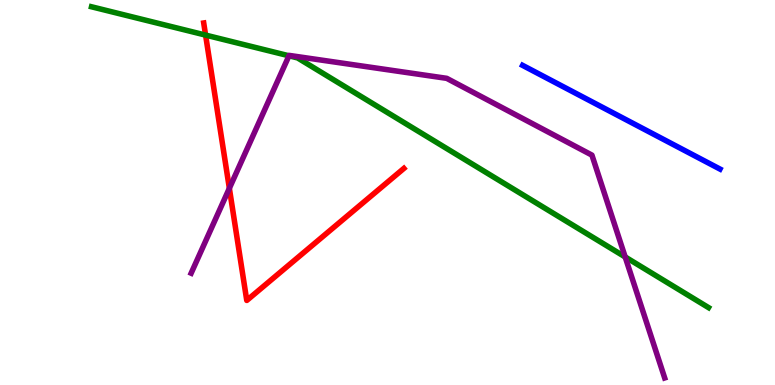[{'lines': ['blue', 'red'], 'intersections': []}, {'lines': ['green', 'red'], 'intersections': [{'x': 2.65, 'y': 9.09}]}, {'lines': ['purple', 'red'], 'intersections': [{'x': 2.96, 'y': 5.11}]}, {'lines': ['blue', 'green'], 'intersections': []}, {'lines': ['blue', 'purple'], 'intersections': []}, {'lines': ['green', 'purple'], 'intersections': [{'x': 3.73, 'y': 8.55}, {'x': 8.07, 'y': 3.33}]}]